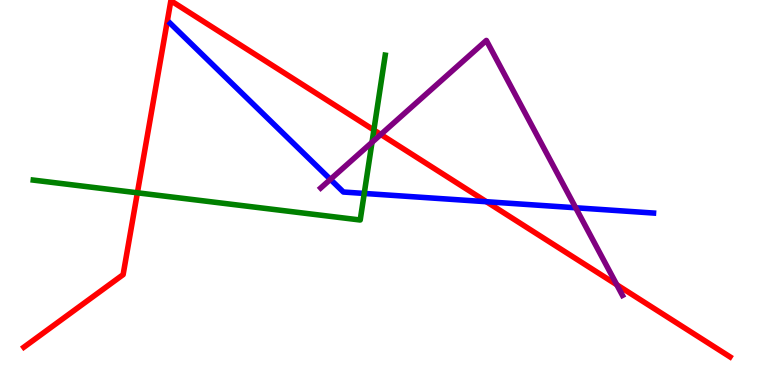[{'lines': ['blue', 'red'], 'intersections': [{'x': 6.28, 'y': 4.76}]}, {'lines': ['green', 'red'], 'intersections': [{'x': 1.77, 'y': 4.99}, {'x': 4.82, 'y': 6.62}]}, {'lines': ['purple', 'red'], 'intersections': [{'x': 4.91, 'y': 6.51}, {'x': 7.96, 'y': 2.6}]}, {'lines': ['blue', 'green'], 'intersections': [{'x': 4.7, 'y': 4.98}]}, {'lines': ['blue', 'purple'], 'intersections': [{'x': 4.26, 'y': 5.34}, {'x': 7.43, 'y': 4.6}]}, {'lines': ['green', 'purple'], 'intersections': [{'x': 4.8, 'y': 6.3}]}]